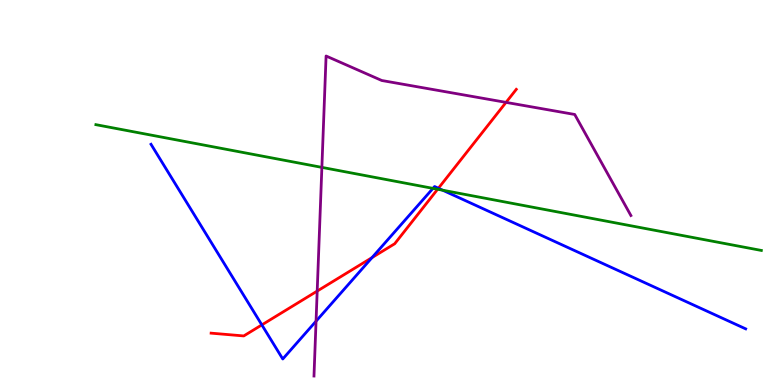[{'lines': ['blue', 'red'], 'intersections': [{'x': 3.38, 'y': 1.56}, {'x': 4.8, 'y': 3.31}, {'x': 5.66, 'y': 5.11}]}, {'lines': ['green', 'red'], 'intersections': [{'x': 5.65, 'y': 5.08}]}, {'lines': ['purple', 'red'], 'intersections': [{'x': 4.09, 'y': 2.44}, {'x': 6.53, 'y': 7.34}]}, {'lines': ['blue', 'green'], 'intersections': [{'x': 5.59, 'y': 5.11}, {'x': 5.71, 'y': 5.06}]}, {'lines': ['blue', 'purple'], 'intersections': [{'x': 4.08, 'y': 1.66}]}, {'lines': ['green', 'purple'], 'intersections': [{'x': 4.15, 'y': 5.65}]}]